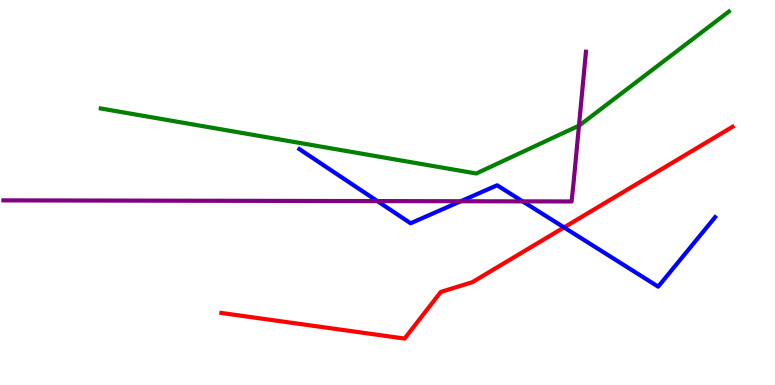[{'lines': ['blue', 'red'], 'intersections': [{'x': 7.28, 'y': 4.09}]}, {'lines': ['green', 'red'], 'intersections': []}, {'lines': ['purple', 'red'], 'intersections': []}, {'lines': ['blue', 'green'], 'intersections': []}, {'lines': ['blue', 'purple'], 'intersections': [{'x': 4.87, 'y': 4.78}, {'x': 5.95, 'y': 4.77}, {'x': 6.74, 'y': 4.77}]}, {'lines': ['green', 'purple'], 'intersections': [{'x': 7.47, 'y': 6.74}]}]